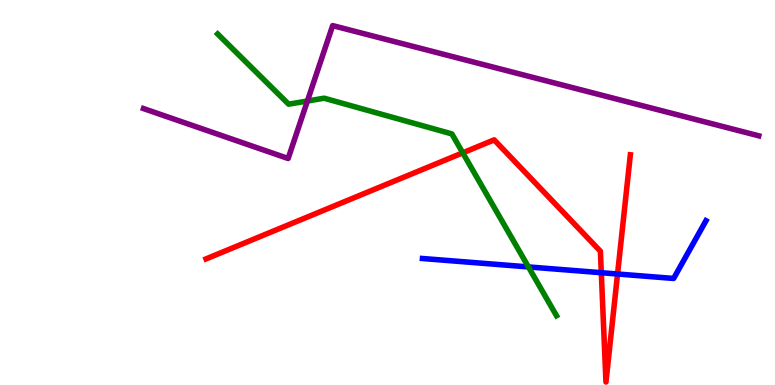[{'lines': ['blue', 'red'], 'intersections': [{'x': 7.76, 'y': 2.92}, {'x': 7.97, 'y': 2.88}]}, {'lines': ['green', 'red'], 'intersections': [{'x': 5.97, 'y': 6.03}]}, {'lines': ['purple', 'red'], 'intersections': []}, {'lines': ['blue', 'green'], 'intersections': [{'x': 6.82, 'y': 3.07}]}, {'lines': ['blue', 'purple'], 'intersections': []}, {'lines': ['green', 'purple'], 'intersections': [{'x': 3.97, 'y': 7.38}]}]